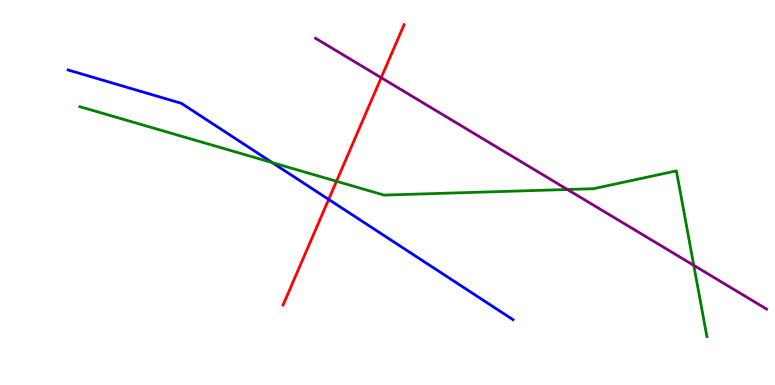[{'lines': ['blue', 'red'], 'intersections': [{'x': 4.24, 'y': 4.82}]}, {'lines': ['green', 'red'], 'intersections': [{'x': 4.34, 'y': 5.29}]}, {'lines': ['purple', 'red'], 'intersections': [{'x': 4.92, 'y': 7.98}]}, {'lines': ['blue', 'green'], 'intersections': [{'x': 3.51, 'y': 5.78}]}, {'lines': ['blue', 'purple'], 'intersections': []}, {'lines': ['green', 'purple'], 'intersections': [{'x': 7.32, 'y': 5.08}, {'x': 8.95, 'y': 3.11}]}]